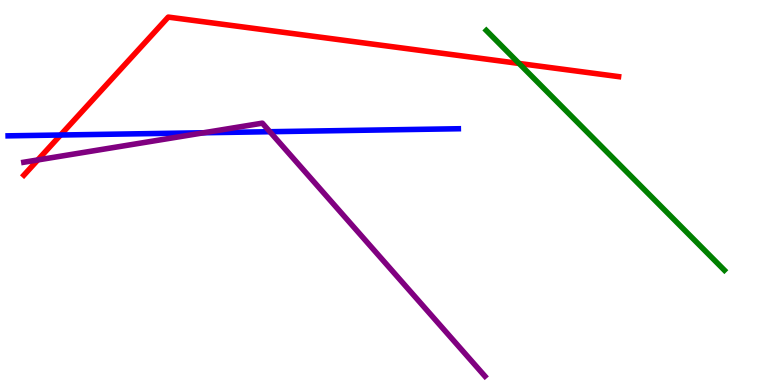[{'lines': ['blue', 'red'], 'intersections': [{'x': 0.782, 'y': 6.49}]}, {'lines': ['green', 'red'], 'intersections': [{'x': 6.7, 'y': 8.35}]}, {'lines': ['purple', 'red'], 'intersections': [{'x': 0.488, 'y': 5.85}]}, {'lines': ['blue', 'green'], 'intersections': []}, {'lines': ['blue', 'purple'], 'intersections': [{'x': 2.63, 'y': 6.55}, {'x': 3.48, 'y': 6.58}]}, {'lines': ['green', 'purple'], 'intersections': []}]